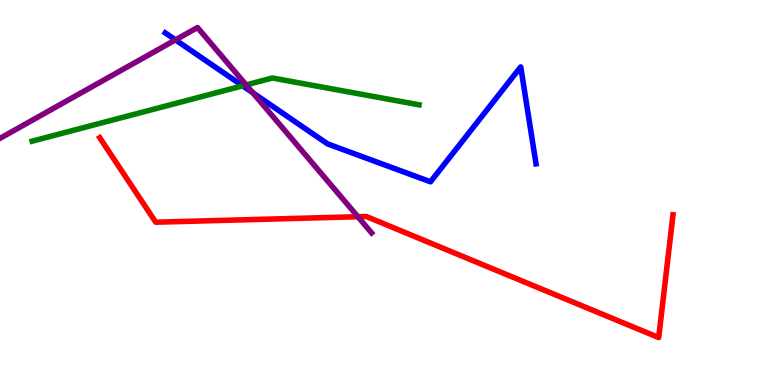[{'lines': ['blue', 'red'], 'intersections': []}, {'lines': ['green', 'red'], 'intersections': []}, {'lines': ['purple', 'red'], 'intersections': [{'x': 4.62, 'y': 4.37}]}, {'lines': ['blue', 'green'], 'intersections': [{'x': 3.13, 'y': 7.77}]}, {'lines': ['blue', 'purple'], 'intersections': [{'x': 2.26, 'y': 8.96}, {'x': 3.26, 'y': 7.59}]}, {'lines': ['green', 'purple'], 'intersections': [{'x': 3.18, 'y': 7.79}]}]